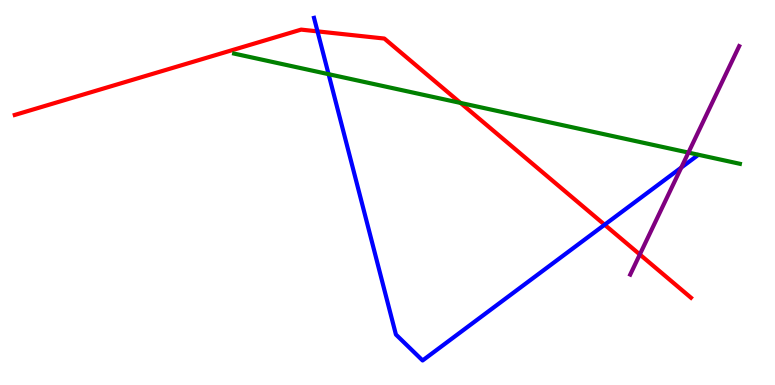[{'lines': ['blue', 'red'], 'intersections': [{'x': 4.1, 'y': 9.19}, {'x': 7.8, 'y': 4.16}]}, {'lines': ['green', 'red'], 'intersections': [{'x': 5.94, 'y': 7.33}]}, {'lines': ['purple', 'red'], 'intersections': [{'x': 8.26, 'y': 3.39}]}, {'lines': ['blue', 'green'], 'intersections': [{'x': 4.24, 'y': 8.07}]}, {'lines': ['blue', 'purple'], 'intersections': [{'x': 8.79, 'y': 5.65}]}, {'lines': ['green', 'purple'], 'intersections': [{'x': 8.88, 'y': 6.04}]}]